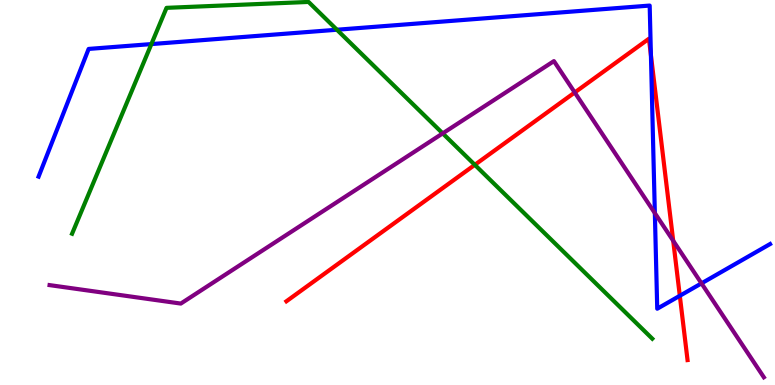[{'lines': ['blue', 'red'], 'intersections': [{'x': 8.4, 'y': 8.57}, {'x': 8.77, 'y': 2.32}]}, {'lines': ['green', 'red'], 'intersections': [{'x': 6.13, 'y': 5.72}]}, {'lines': ['purple', 'red'], 'intersections': [{'x': 7.42, 'y': 7.6}, {'x': 8.69, 'y': 3.75}]}, {'lines': ['blue', 'green'], 'intersections': [{'x': 1.95, 'y': 8.86}, {'x': 4.35, 'y': 9.23}]}, {'lines': ['blue', 'purple'], 'intersections': [{'x': 8.45, 'y': 4.46}, {'x': 9.05, 'y': 2.64}]}, {'lines': ['green', 'purple'], 'intersections': [{'x': 5.71, 'y': 6.54}]}]